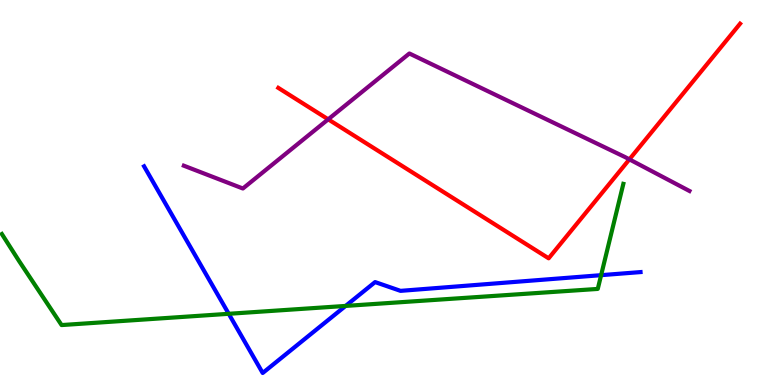[{'lines': ['blue', 'red'], 'intersections': []}, {'lines': ['green', 'red'], 'intersections': []}, {'lines': ['purple', 'red'], 'intersections': [{'x': 4.23, 'y': 6.9}, {'x': 8.12, 'y': 5.86}]}, {'lines': ['blue', 'green'], 'intersections': [{'x': 2.95, 'y': 1.85}, {'x': 4.46, 'y': 2.05}, {'x': 7.76, 'y': 2.85}]}, {'lines': ['blue', 'purple'], 'intersections': []}, {'lines': ['green', 'purple'], 'intersections': []}]